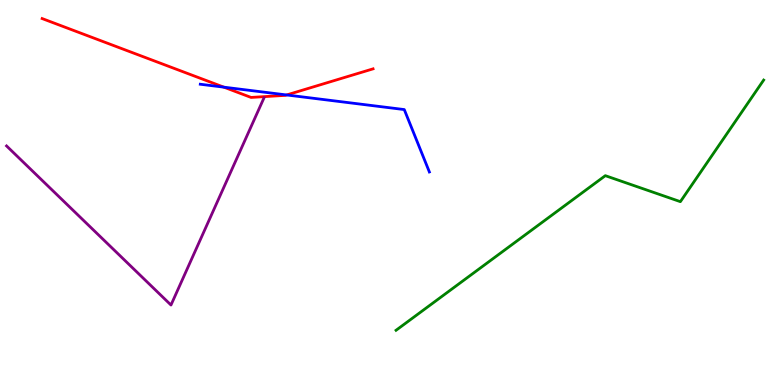[{'lines': ['blue', 'red'], 'intersections': [{'x': 2.89, 'y': 7.74}, {'x': 3.7, 'y': 7.53}]}, {'lines': ['green', 'red'], 'intersections': []}, {'lines': ['purple', 'red'], 'intersections': []}, {'lines': ['blue', 'green'], 'intersections': []}, {'lines': ['blue', 'purple'], 'intersections': []}, {'lines': ['green', 'purple'], 'intersections': []}]